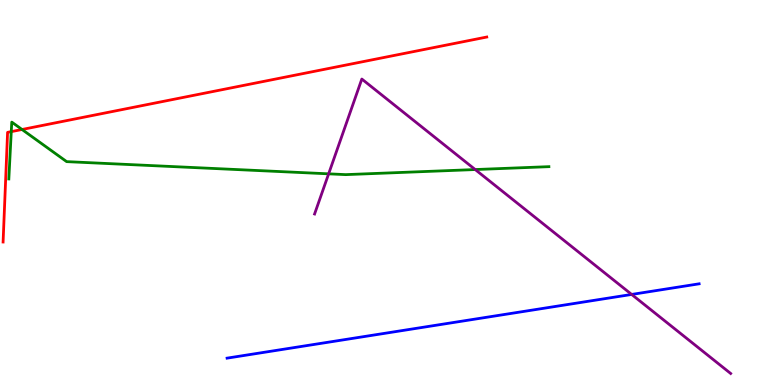[{'lines': ['blue', 'red'], 'intersections': []}, {'lines': ['green', 'red'], 'intersections': [{'x': 0.145, 'y': 6.58}, {'x': 0.284, 'y': 6.64}]}, {'lines': ['purple', 'red'], 'intersections': []}, {'lines': ['blue', 'green'], 'intersections': []}, {'lines': ['blue', 'purple'], 'intersections': [{'x': 8.15, 'y': 2.35}]}, {'lines': ['green', 'purple'], 'intersections': [{'x': 4.24, 'y': 5.48}, {'x': 6.13, 'y': 5.6}]}]